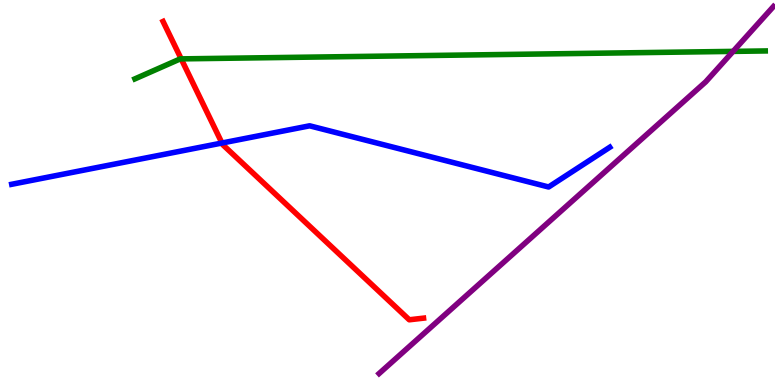[{'lines': ['blue', 'red'], 'intersections': [{'x': 2.86, 'y': 6.29}]}, {'lines': ['green', 'red'], 'intersections': [{'x': 2.34, 'y': 8.47}]}, {'lines': ['purple', 'red'], 'intersections': []}, {'lines': ['blue', 'green'], 'intersections': []}, {'lines': ['blue', 'purple'], 'intersections': []}, {'lines': ['green', 'purple'], 'intersections': [{'x': 9.46, 'y': 8.67}]}]